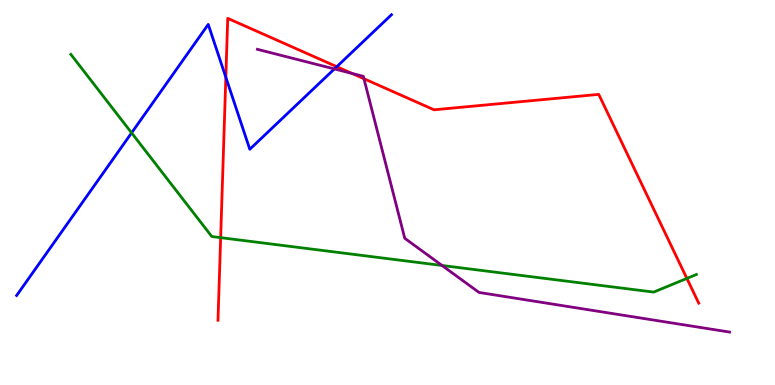[{'lines': ['blue', 'red'], 'intersections': [{'x': 2.91, 'y': 7.99}, {'x': 4.35, 'y': 8.27}]}, {'lines': ['green', 'red'], 'intersections': [{'x': 2.85, 'y': 3.83}, {'x': 8.86, 'y': 2.77}]}, {'lines': ['purple', 'red'], 'intersections': [{'x': 4.54, 'y': 8.09}, {'x': 4.7, 'y': 7.96}]}, {'lines': ['blue', 'green'], 'intersections': [{'x': 1.7, 'y': 6.55}]}, {'lines': ['blue', 'purple'], 'intersections': [{'x': 4.31, 'y': 8.21}]}, {'lines': ['green', 'purple'], 'intersections': [{'x': 5.7, 'y': 3.1}]}]